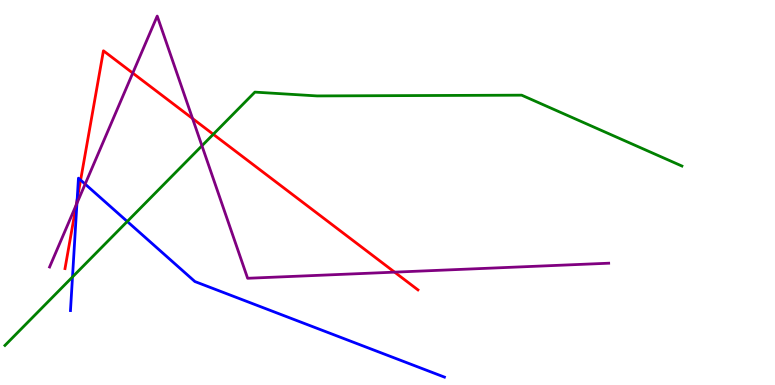[{'lines': ['blue', 'red'], 'intersections': [{'x': 0.996, 'y': 4.81}, {'x': 1.04, 'y': 5.32}]}, {'lines': ['green', 'red'], 'intersections': [{'x': 2.75, 'y': 6.51}]}, {'lines': ['purple', 'red'], 'intersections': [{'x': 0.984, 'y': 4.68}, {'x': 1.71, 'y': 8.1}, {'x': 2.48, 'y': 6.92}, {'x': 5.09, 'y': 2.93}]}, {'lines': ['blue', 'green'], 'intersections': [{'x': 0.935, 'y': 2.81}, {'x': 1.64, 'y': 4.25}]}, {'lines': ['blue', 'purple'], 'intersections': [{'x': 0.993, 'y': 4.72}, {'x': 1.1, 'y': 5.22}]}, {'lines': ['green', 'purple'], 'intersections': [{'x': 2.61, 'y': 6.21}]}]